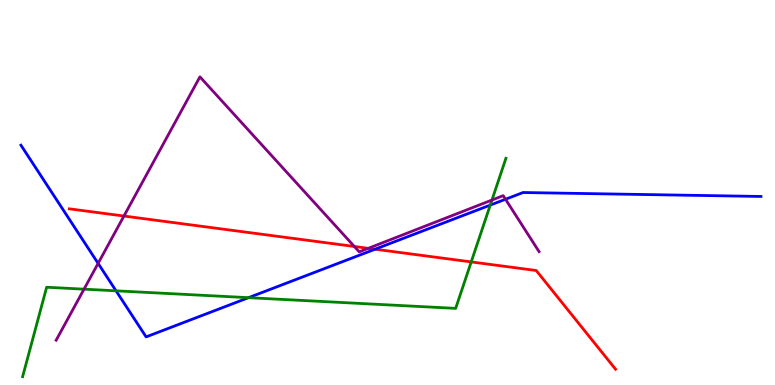[{'lines': ['blue', 'red'], 'intersections': [{'x': 4.84, 'y': 3.53}]}, {'lines': ['green', 'red'], 'intersections': [{'x': 6.08, 'y': 3.2}]}, {'lines': ['purple', 'red'], 'intersections': [{'x': 1.6, 'y': 4.39}, {'x': 4.57, 'y': 3.6}, {'x': 4.75, 'y': 3.55}]}, {'lines': ['blue', 'green'], 'intersections': [{'x': 1.5, 'y': 2.45}, {'x': 3.21, 'y': 2.27}, {'x': 6.33, 'y': 4.67}]}, {'lines': ['blue', 'purple'], 'intersections': [{'x': 1.27, 'y': 3.16}, {'x': 6.52, 'y': 4.82}]}, {'lines': ['green', 'purple'], 'intersections': [{'x': 1.08, 'y': 2.49}, {'x': 6.35, 'y': 4.8}]}]